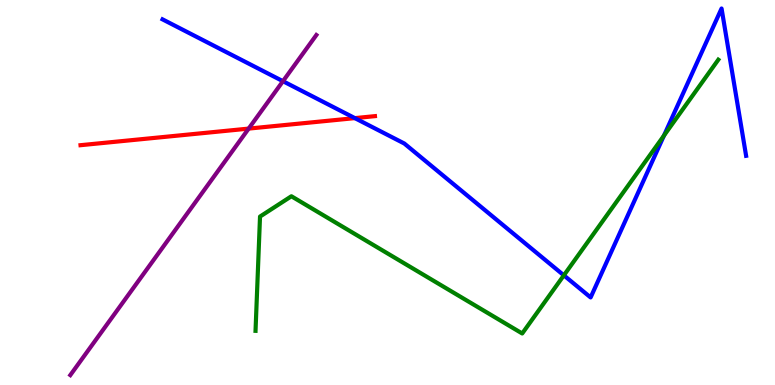[{'lines': ['blue', 'red'], 'intersections': [{'x': 4.58, 'y': 6.93}]}, {'lines': ['green', 'red'], 'intersections': []}, {'lines': ['purple', 'red'], 'intersections': [{'x': 3.21, 'y': 6.66}]}, {'lines': ['blue', 'green'], 'intersections': [{'x': 7.28, 'y': 2.85}, {'x': 8.57, 'y': 6.48}]}, {'lines': ['blue', 'purple'], 'intersections': [{'x': 3.65, 'y': 7.89}]}, {'lines': ['green', 'purple'], 'intersections': []}]